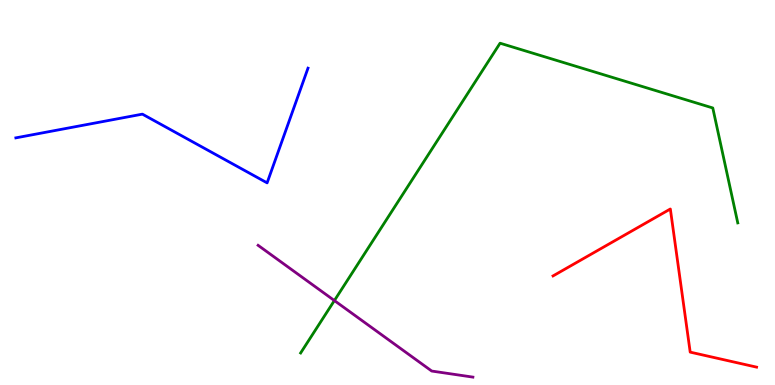[{'lines': ['blue', 'red'], 'intersections': []}, {'lines': ['green', 'red'], 'intersections': []}, {'lines': ['purple', 'red'], 'intersections': []}, {'lines': ['blue', 'green'], 'intersections': []}, {'lines': ['blue', 'purple'], 'intersections': []}, {'lines': ['green', 'purple'], 'intersections': [{'x': 4.31, 'y': 2.19}]}]